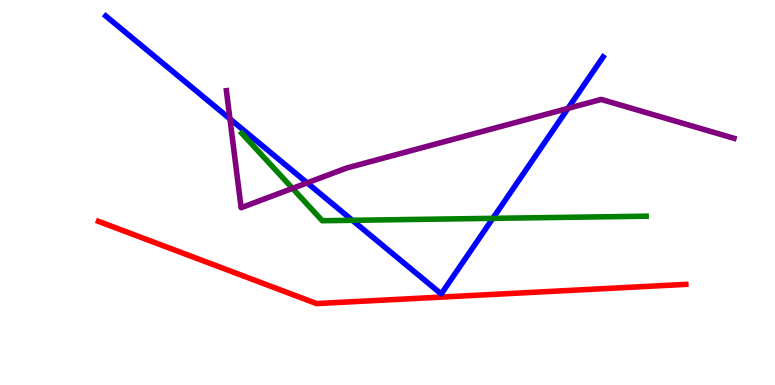[{'lines': ['blue', 'red'], 'intersections': []}, {'lines': ['green', 'red'], 'intersections': []}, {'lines': ['purple', 'red'], 'intersections': []}, {'lines': ['blue', 'green'], 'intersections': [{'x': 4.55, 'y': 4.28}, {'x': 6.36, 'y': 4.33}]}, {'lines': ['blue', 'purple'], 'intersections': [{'x': 2.97, 'y': 6.91}, {'x': 3.96, 'y': 5.25}, {'x': 7.33, 'y': 7.18}]}, {'lines': ['green', 'purple'], 'intersections': [{'x': 3.77, 'y': 5.11}]}]